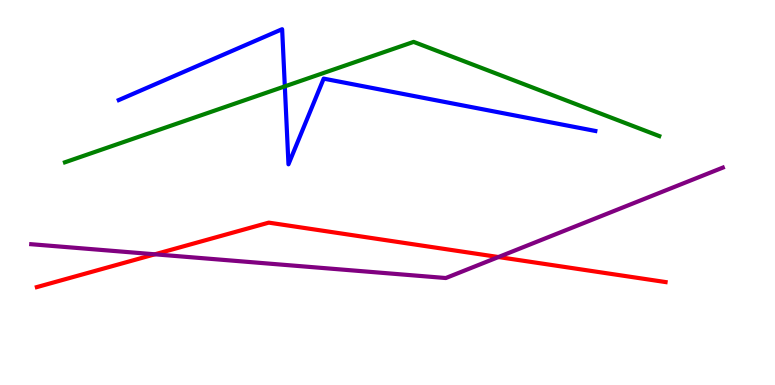[{'lines': ['blue', 'red'], 'intersections': []}, {'lines': ['green', 'red'], 'intersections': []}, {'lines': ['purple', 'red'], 'intersections': [{'x': 2.0, 'y': 3.39}, {'x': 6.43, 'y': 3.32}]}, {'lines': ['blue', 'green'], 'intersections': [{'x': 3.68, 'y': 7.76}]}, {'lines': ['blue', 'purple'], 'intersections': []}, {'lines': ['green', 'purple'], 'intersections': []}]